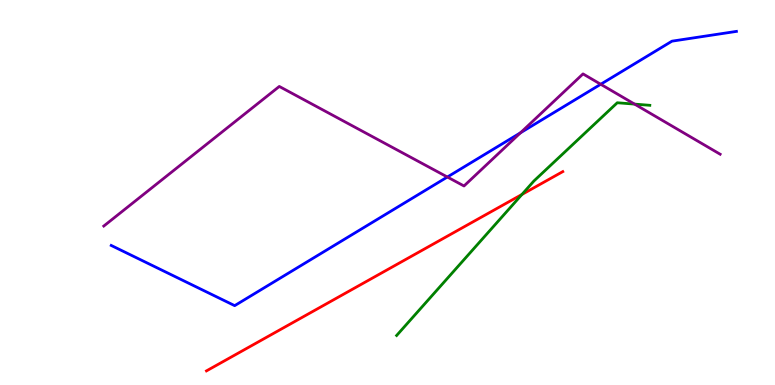[{'lines': ['blue', 'red'], 'intersections': []}, {'lines': ['green', 'red'], 'intersections': [{'x': 6.73, 'y': 4.95}]}, {'lines': ['purple', 'red'], 'intersections': []}, {'lines': ['blue', 'green'], 'intersections': []}, {'lines': ['blue', 'purple'], 'intersections': [{'x': 5.77, 'y': 5.4}, {'x': 6.72, 'y': 6.55}, {'x': 7.75, 'y': 7.81}]}, {'lines': ['green', 'purple'], 'intersections': [{'x': 8.19, 'y': 7.3}]}]